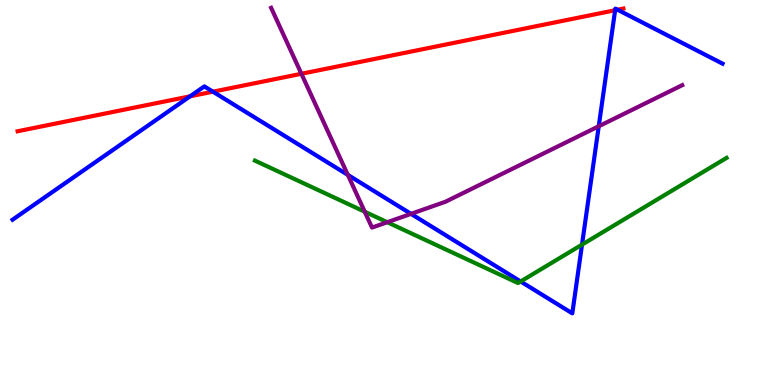[{'lines': ['blue', 'red'], 'intersections': [{'x': 2.45, 'y': 7.5}, {'x': 2.75, 'y': 7.62}, {'x': 7.94, 'y': 9.73}, {'x': 7.97, 'y': 9.75}]}, {'lines': ['green', 'red'], 'intersections': []}, {'lines': ['purple', 'red'], 'intersections': [{'x': 3.89, 'y': 8.08}]}, {'lines': ['blue', 'green'], 'intersections': [{'x': 6.72, 'y': 2.69}, {'x': 7.51, 'y': 3.65}]}, {'lines': ['blue', 'purple'], 'intersections': [{'x': 4.49, 'y': 5.46}, {'x': 5.3, 'y': 4.45}, {'x': 7.73, 'y': 6.72}]}, {'lines': ['green', 'purple'], 'intersections': [{'x': 4.71, 'y': 4.5}, {'x': 5.0, 'y': 4.23}]}]